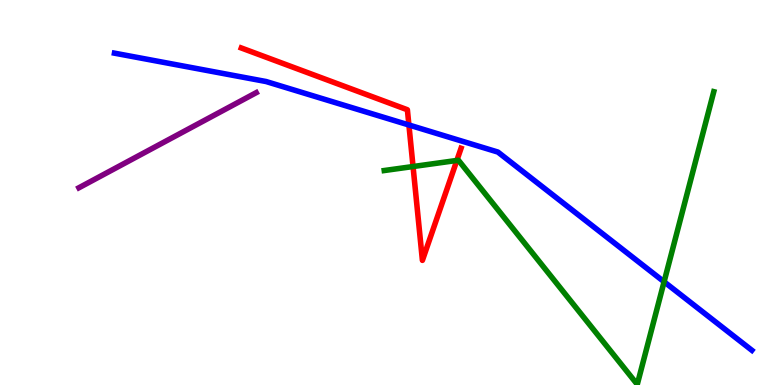[{'lines': ['blue', 'red'], 'intersections': [{'x': 5.28, 'y': 6.75}]}, {'lines': ['green', 'red'], 'intersections': [{'x': 5.33, 'y': 5.67}, {'x': 5.89, 'y': 5.83}]}, {'lines': ['purple', 'red'], 'intersections': []}, {'lines': ['blue', 'green'], 'intersections': [{'x': 8.57, 'y': 2.68}]}, {'lines': ['blue', 'purple'], 'intersections': []}, {'lines': ['green', 'purple'], 'intersections': []}]